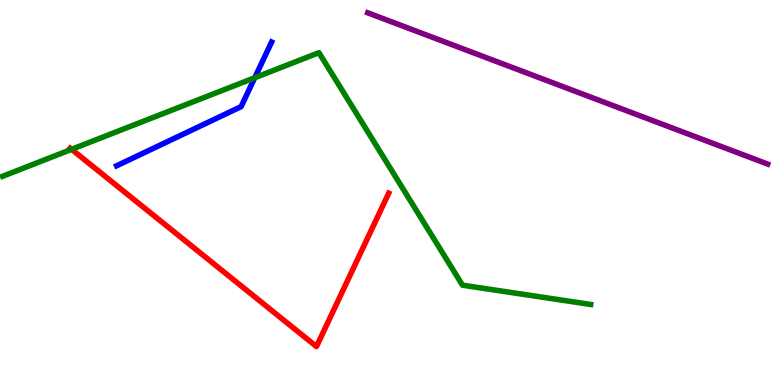[{'lines': ['blue', 'red'], 'intersections': []}, {'lines': ['green', 'red'], 'intersections': [{'x': 0.924, 'y': 6.12}]}, {'lines': ['purple', 'red'], 'intersections': []}, {'lines': ['blue', 'green'], 'intersections': [{'x': 3.29, 'y': 7.98}]}, {'lines': ['blue', 'purple'], 'intersections': []}, {'lines': ['green', 'purple'], 'intersections': []}]